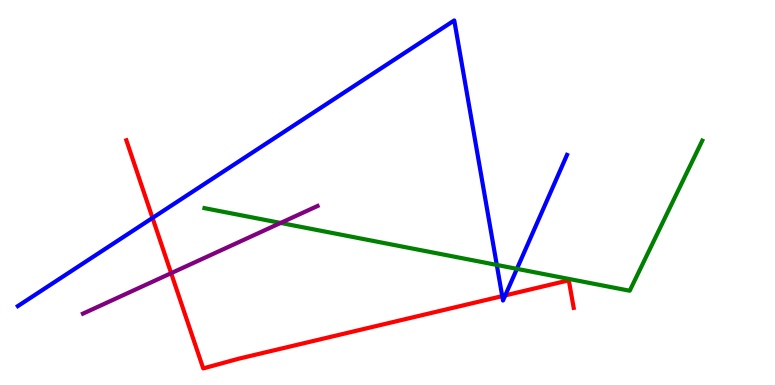[{'lines': ['blue', 'red'], 'intersections': [{'x': 1.97, 'y': 4.34}, {'x': 6.48, 'y': 2.31}, {'x': 6.52, 'y': 2.33}]}, {'lines': ['green', 'red'], 'intersections': []}, {'lines': ['purple', 'red'], 'intersections': [{'x': 2.21, 'y': 2.9}]}, {'lines': ['blue', 'green'], 'intersections': [{'x': 6.41, 'y': 3.12}, {'x': 6.67, 'y': 3.02}]}, {'lines': ['blue', 'purple'], 'intersections': []}, {'lines': ['green', 'purple'], 'intersections': [{'x': 3.62, 'y': 4.21}]}]